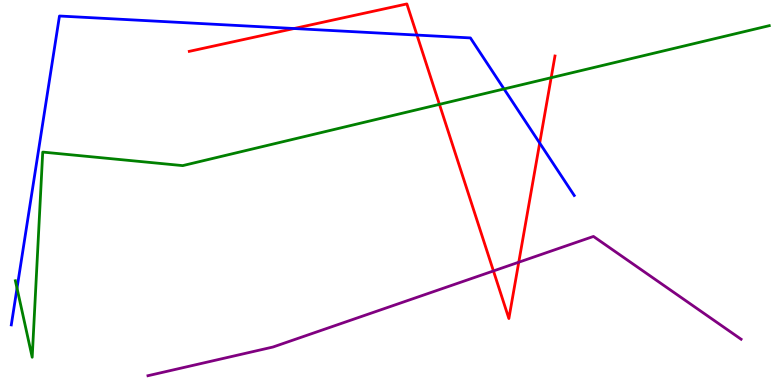[{'lines': ['blue', 'red'], 'intersections': [{'x': 3.79, 'y': 9.26}, {'x': 5.38, 'y': 9.09}, {'x': 6.96, 'y': 6.28}]}, {'lines': ['green', 'red'], 'intersections': [{'x': 5.67, 'y': 7.29}, {'x': 7.11, 'y': 7.98}]}, {'lines': ['purple', 'red'], 'intersections': [{'x': 6.37, 'y': 2.96}, {'x': 6.69, 'y': 3.19}]}, {'lines': ['blue', 'green'], 'intersections': [{'x': 0.22, 'y': 2.51}, {'x': 6.5, 'y': 7.69}]}, {'lines': ['blue', 'purple'], 'intersections': []}, {'lines': ['green', 'purple'], 'intersections': []}]